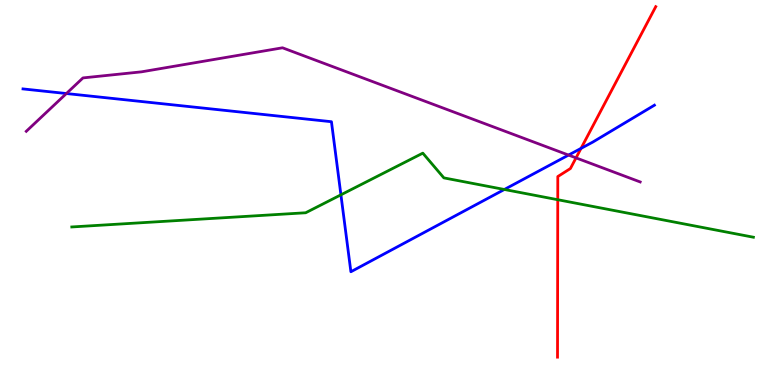[{'lines': ['blue', 'red'], 'intersections': [{'x': 7.5, 'y': 6.15}]}, {'lines': ['green', 'red'], 'intersections': [{'x': 7.2, 'y': 4.81}]}, {'lines': ['purple', 'red'], 'intersections': [{'x': 7.43, 'y': 5.9}]}, {'lines': ['blue', 'green'], 'intersections': [{'x': 4.4, 'y': 4.94}, {'x': 6.51, 'y': 5.08}]}, {'lines': ['blue', 'purple'], 'intersections': [{'x': 0.857, 'y': 7.57}, {'x': 7.34, 'y': 5.97}]}, {'lines': ['green', 'purple'], 'intersections': []}]